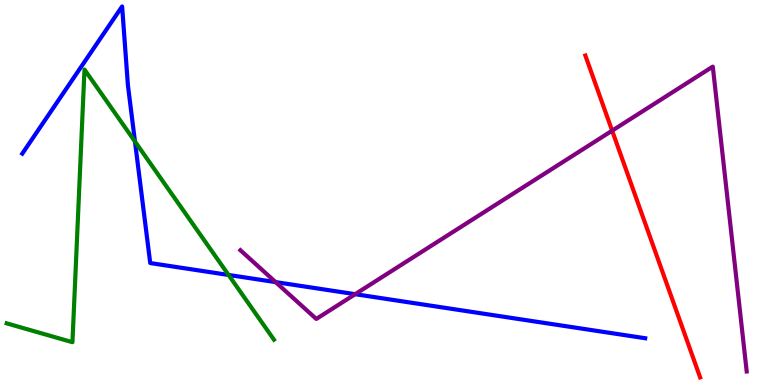[{'lines': ['blue', 'red'], 'intersections': []}, {'lines': ['green', 'red'], 'intersections': []}, {'lines': ['purple', 'red'], 'intersections': [{'x': 7.9, 'y': 6.61}]}, {'lines': ['blue', 'green'], 'intersections': [{'x': 1.74, 'y': 6.32}, {'x': 2.95, 'y': 2.86}]}, {'lines': ['blue', 'purple'], 'intersections': [{'x': 3.56, 'y': 2.67}, {'x': 4.58, 'y': 2.36}]}, {'lines': ['green', 'purple'], 'intersections': []}]